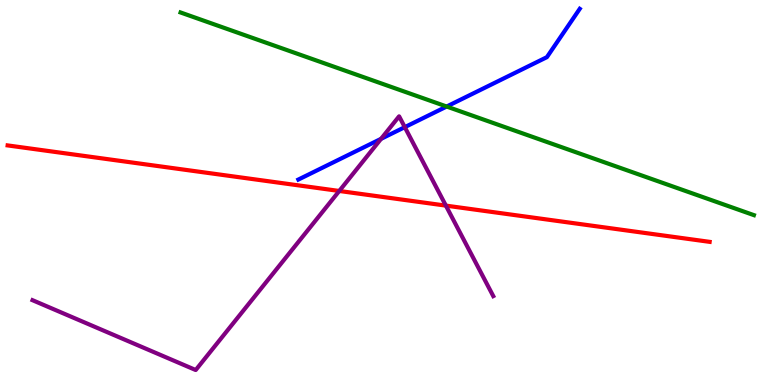[{'lines': ['blue', 'red'], 'intersections': []}, {'lines': ['green', 'red'], 'intersections': []}, {'lines': ['purple', 'red'], 'intersections': [{'x': 4.38, 'y': 5.04}, {'x': 5.75, 'y': 4.66}]}, {'lines': ['blue', 'green'], 'intersections': [{'x': 5.76, 'y': 7.23}]}, {'lines': ['blue', 'purple'], 'intersections': [{'x': 4.92, 'y': 6.39}, {'x': 5.22, 'y': 6.7}]}, {'lines': ['green', 'purple'], 'intersections': []}]